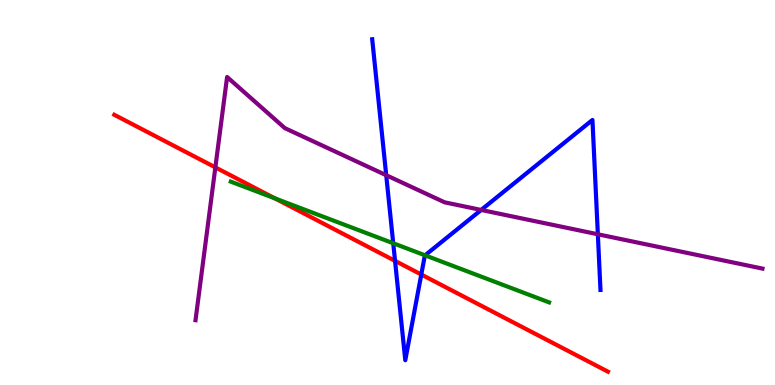[{'lines': ['blue', 'red'], 'intersections': [{'x': 5.1, 'y': 3.22}, {'x': 5.44, 'y': 2.87}]}, {'lines': ['green', 'red'], 'intersections': [{'x': 3.55, 'y': 4.85}]}, {'lines': ['purple', 'red'], 'intersections': [{'x': 2.78, 'y': 5.65}]}, {'lines': ['blue', 'green'], 'intersections': [{'x': 5.07, 'y': 3.68}, {'x': 5.48, 'y': 3.37}]}, {'lines': ['blue', 'purple'], 'intersections': [{'x': 4.98, 'y': 5.45}, {'x': 6.21, 'y': 4.55}, {'x': 7.71, 'y': 3.91}]}, {'lines': ['green', 'purple'], 'intersections': []}]